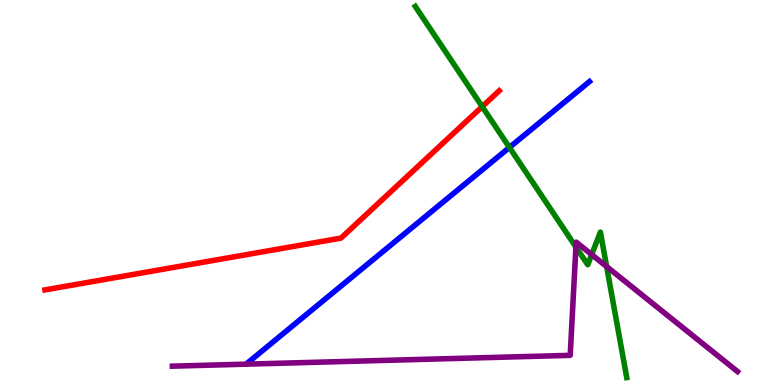[{'lines': ['blue', 'red'], 'intersections': []}, {'lines': ['green', 'red'], 'intersections': [{'x': 6.22, 'y': 7.23}]}, {'lines': ['purple', 'red'], 'intersections': []}, {'lines': ['blue', 'green'], 'intersections': [{'x': 6.57, 'y': 6.17}]}, {'lines': ['blue', 'purple'], 'intersections': []}, {'lines': ['green', 'purple'], 'intersections': [{'x': 7.43, 'y': 3.58}, {'x': 7.63, 'y': 3.39}, {'x': 7.83, 'y': 3.08}]}]